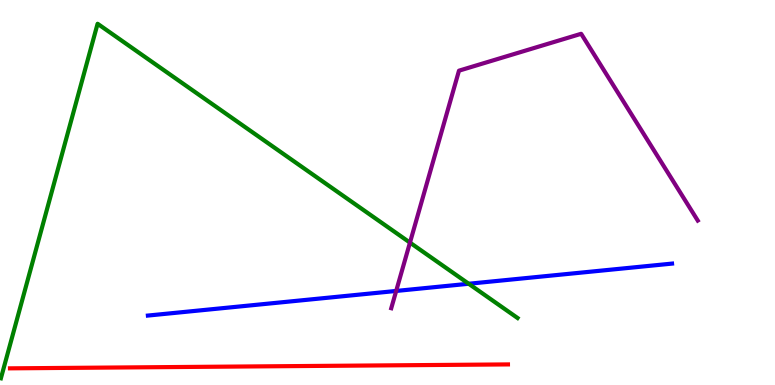[{'lines': ['blue', 'red'], 'intersections': []}, {'lines': ['green', 'red'], 'intersections': []}, {'lines': ['purple', 'red'], 'intersections': []}, {'lines': ['blue', 'green'], 'intersections': [{'x': 6.05, 'y': 2.63}]}, {'lines': ['blue', 'purple'], 'intersections': [{'x': 5.11, 'y': 2.44}]}, {'lines': ['green', 'purple'], 'intersections': [{'x': 5.29, 'y': 3.7}]}]